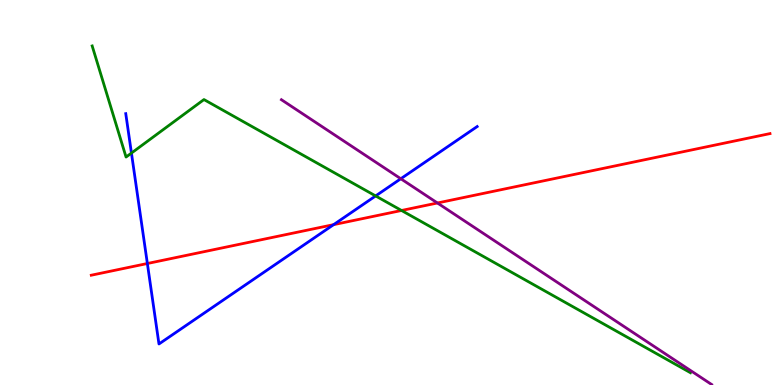[{'lines': ['blue', 'red'], 'intersections': [{'x': 1.9, 'y': 3.16}, {'x': 4.3, 'y': 4.16}]}, {'lines': ['green', 'red'], 'intersections': [{'x': 5.18, 'y': 4.53}]}, {'lines': ['purple', 'red'], 'intersections': [{'x': 5.64, 'y': 4.73}]}, {'lines': ['blue', 'green'], 'intersections': [{'x': 1.7, 'y': 6.02}, {'x': 4.85, 'y': 4.91}]}, {'lines': ['blue', 'purple'], 'intersections': [{'x': 5.17, 'y': 5.36}]}, {'lines': ['green', 'purple'], 'intersections': []}]